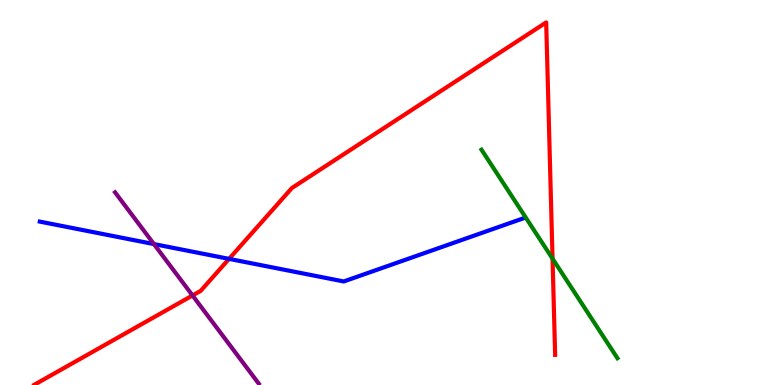[{'lines': ['blue', 'red'], 'intersections': [{'x': 2.96, 'y': 3.28}]}, {'lines': ['green', 'red'], 'intersections': [{'x': 7.13, 'y': 3.28}]}, {'lines': ['purple', 'red'], 'intersections': [{'x': 2.48, 'y': 2.33}]}, {'lines': ['blue', 'green'], 'intersections': []}, {'lines': ['blue', 'purple'], 'intersections': [{'x': 1.99, 'y': 3.66}]}, {'lines': ['green', 'purple'], 'intersections': []}]